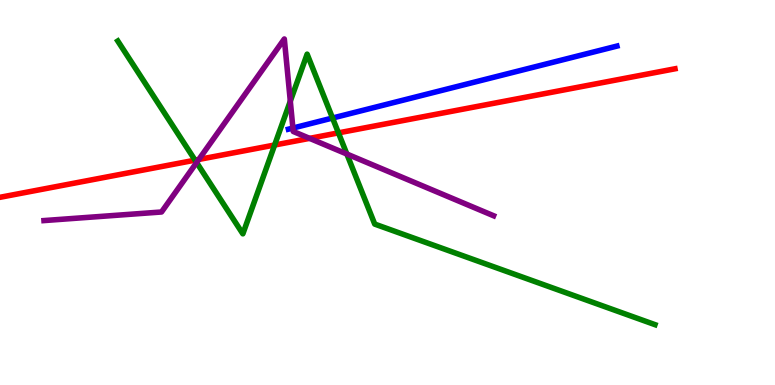[{'lines': ['blue', 'red'], 'intersections': []}, {'lines': ['green', 'red'], 'intersections': [{'x': 2.52, 'y': 5.84}, {'x': 3.54, 'y': 6.23}, {'x': 4.37, 'y': 6.55}]}, {'lines': ['purple', 'red'], 'intersections': [{'x': 2.57, 'y': 5.86}, {'x': 3.99, 'y': 6.41}]}, {'lines': ['blue', 'green'], 'intersections': [{'x': 4.29, 'y': 6.93}]}, {'lines': ['blue', 'purple'], 'intersections': [{'x': 3.78, 'y': 6.67}]}, {'lines': ['green', 'purple'], 'intersections': [{'x': 2.54, 'y': 5.78}, {'x': 3.75, 'y': 7.37}, {'x': 4.48, 'y': 6.0}]}]